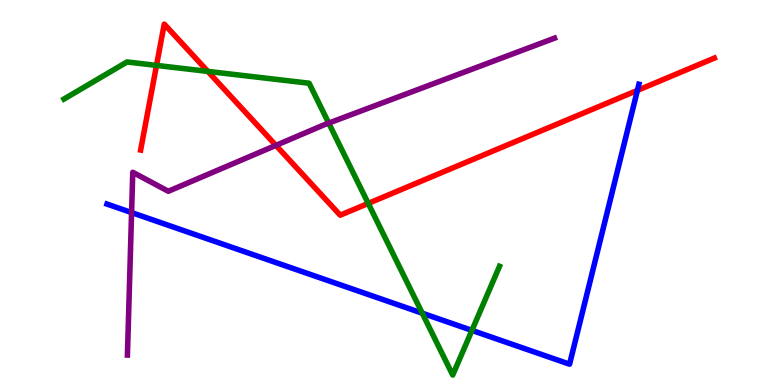[{'lines': ['blue', 'red'], 'intersections': [{'x': 8.22, 'y': 7.65}]}, {'lines': ['green', 'red'], 'intersections': [{'x': 2.02, 'y': 8.3}, {'x': 2.68, 'y': 8.15}, {'x': 4.75, 'y': 4.72}]}, {'lines': ['purple', 'red'], 'intersections': [{'x': 3.56, 'y': 6.22}]}, {'lines': ['blue', 'green'], 'intersections': [{'x': 5.45, 'y': 1.87}, {'x': 6.09, 'y': 1.42}]}, {'lines': ['blue', 'purple'], 'intersections': [{'x': 1.7, 'y': 4.48}]}, {'lines': ['green', 'purple'], 'intersections': [{'x': 4.24, 'y': 6.8}]}]